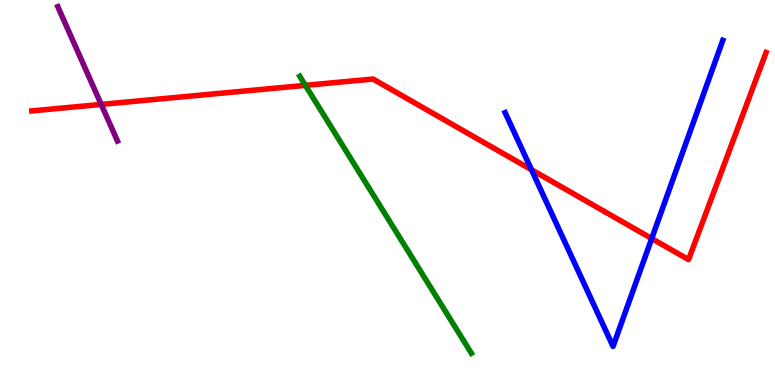[{'lines': ['blue', 'red'], 'intersections': [{'x': 6.86, 'y': 5.59}, {'x': 8.41, 'y': 3.8}]}, {'lines': ['green', 'red'], 'intersections': [{'x': 3.94, 'y': 7.78}]}, {'lines': ['purple', 'red'], 'intersections': [{'x': 1.31, 'y': 7.29}]}, {'lines': ['blue', 'green'], 'intersections': []}, {'lines': ['blue', 'purple'], 'intersections': []}, {'lines': ['green', 'purple'], 'intersections': []}]